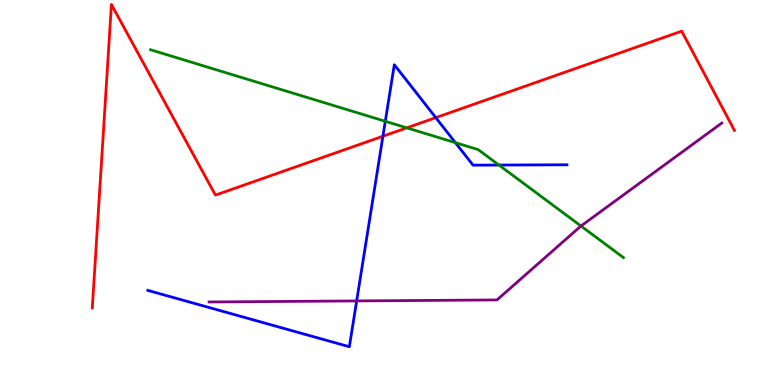[{'lines': ['blue', 'red'], 'intersections': [{'x': 4.94, 'y': 6.46}, {'x': 5.62, 'y': 6.94}]}, {'lines': ['green', 'red'], 'intersections': [{'x': 5.25, 'y': 6.68}]}, {'lines': ['purple', 'red'], 'intersections': []}, {'lines': ['blue', 'green'], 'intersections': [{'x': 4.97, 'y': 6.85}, {'x': 5.88, 'y': 6.29}, {'x': 6.44, 'y': 5.71}]}, {'lines': ['blue', 'purple'], 'intersections': [{'x': 4.6, 'y': 2.18}]}, {'lines': ['green', 'purple'], 'intersections': [{'x': 7.5, 'y': 4.13}]}]